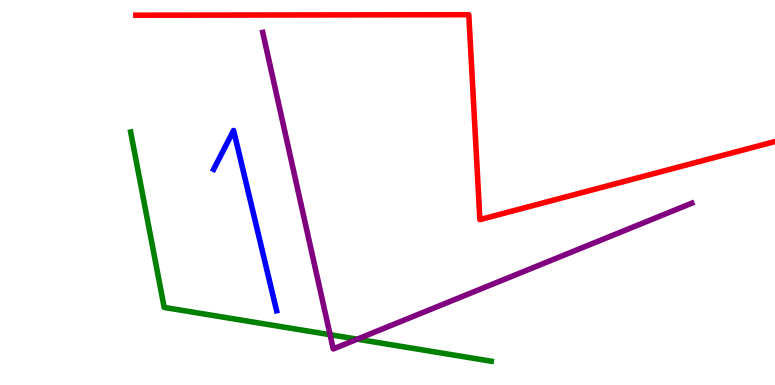[{'lines': ['blue', 'red'], 'intersections': []}, {'lines': ['green', 'red'], 'intersections': []}, {'lines': ['purple', 'red'], 'intersections': []}, {'lines': ['blue', 'green'], 'intersections': []}, {'lines': ['blue', 'purple'], 'intersections': []}, {'lines': ['green', 'purple'], 'intersections': [{'x': 4.26, 'y': 1.31}, {'x': 4.61, 'y': 1.19}]}]